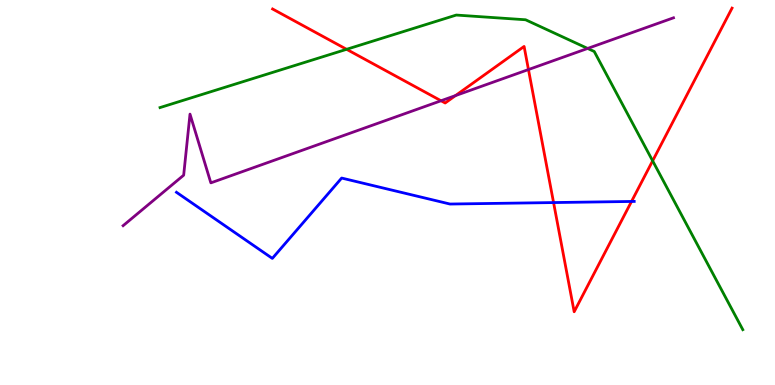[{'lines': ['blue', 'red'], 'intersections': [{'x': 7.14, 'y': 4.74}, {'x': 8.15, 'y': 4.77}]}, {'lines': ['green', 'red'], 'intersections': [{'x': 4.47, 'y': 8.72}, {'x': 8.42, 'y': 5.82}]}, {'lines': ['purple', 'red'], 'intersections': [{'x': 5.69, 'y': 7.38}, {'x': 5.88, 'y': 7.52}, {'x': 6.82, 'y': 8.19}]}, {'lines': ['blue', 'green'], 'intersections': []}, {'lines': ['blue', 'purple'], 'intersections': []}, {'lines': ['green', 'purple'], 'intersections': [{'x': 7.58, 'y': 8.74}]}]